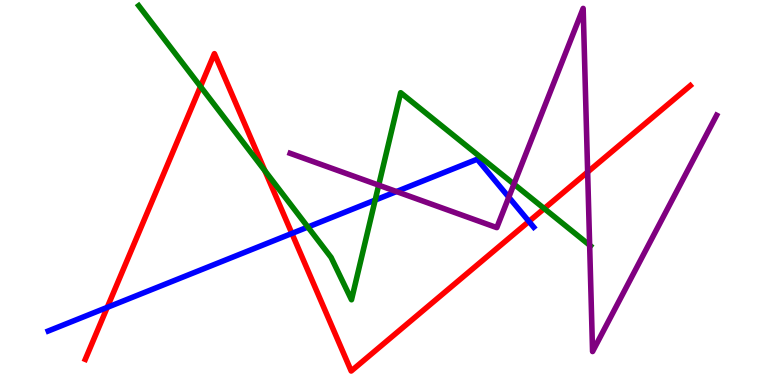[{'lines': ['blue', 'red'], 'intersections': [{'x': 1.38, 'y': 2.02}, {'x': 3.77, 'y': 3.94}, {'x': 6.82, 'y': 4.25}]}, {'lines': ['green', 'red'], 'intersections': [{'x': 2.59, 'y': 7.75}, {'x': 3.42, 'y': 5.56}, {'x': 7.02, 'y': 4.58}]}, {'lines': ['purple', 'red'], 'intersections': [{'x': 7.58, 'y': 5.53}]}, {'lines': ['blue', 'green'], 'intersections': [{'x': 3.97, 'y': 4.1}, {'x': 4.84, 'y': 4.8}]}, {'lines': ['blue', 'purple'], 'intersections': [{'x': 5.12, 'y': 5.02}, {'x': 6.57, 'y': 4.88}]}, {'lines': ['green', 'purple'], 'intersections': [{'x': 4.89, 'y': 5.19}, {'x': 6.63, 'y': 5.22}, {'x': 7.61, 'y': 3.63}]}]